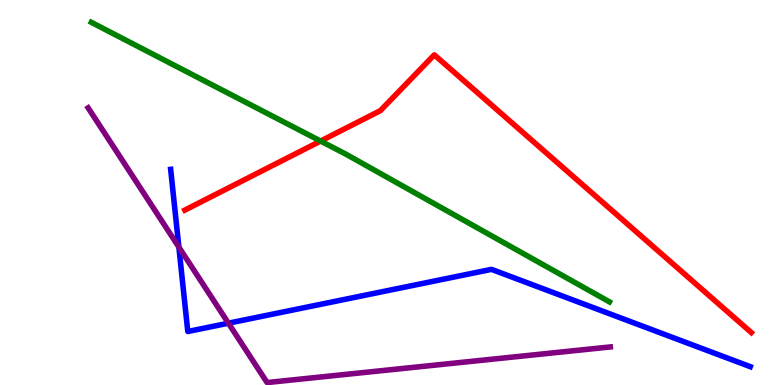[{'lines': ['blue', 'red'], 'intersections': []}, {'lines': ['green', 'red'], 'intersections': [{'x': 4.14, 'y': 6.34}]}, {'lines': ['purple', 'red'], 'intersections': []}, {'lines': ['blue', 'green'], 'intersections': []}, {'lines': ['blue', 'purple'], 'intersections': [{'x': 2.31, 'y': 3.58}, {'x': 2.95, 'y': 1.61}]}, {'lines': ['green', 'purple'], 'intersections': []}]